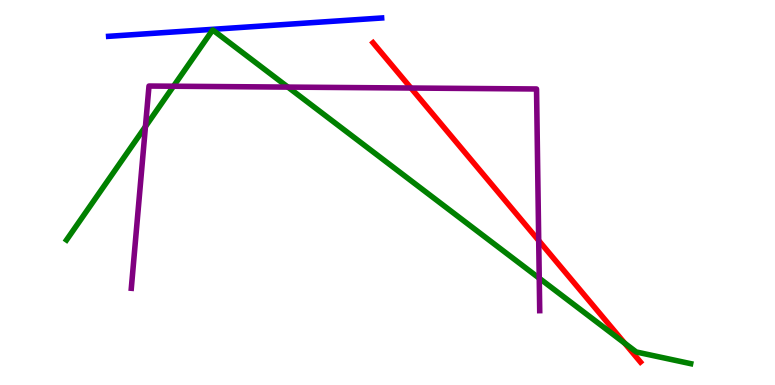[{'lines': ['blue', 'red'], 'intersections': []}, {'lines': ['green', 'red'], 'intersections': [{'x': 8.06, 'y': 1.09}]}, {'lines': ['purple', 'red'], 'intersections': [{'x': 5.3, 'y': 7.71}, {'x': 6.95, 'y': 3.75}]}, {'lines': ['blue', 'green'], 'intersections': []}, {'lines': ['blue', 'purple'], 'intersections': []}, {'lines': ['green', 'purple'], 'intersections': [{'x': 1.88, 'y': 6.71}, {'x': 2.24, 'y': 7.76}, {'x': 3.71, 'y': 7.74}, {'x': 6.96, 'y': 2.77}]}]